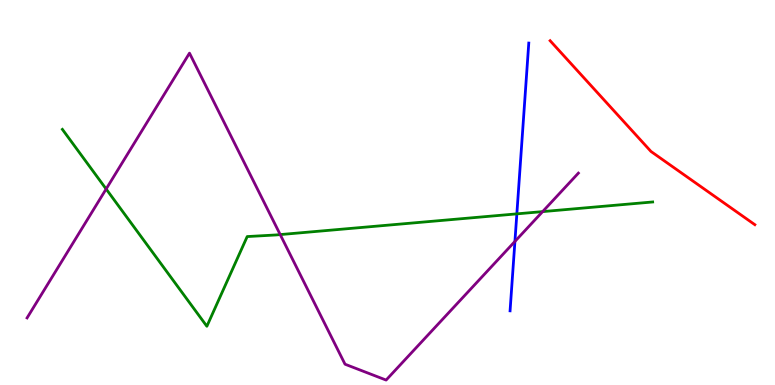[{'lines': ['blue', 'red'], 'intersections': []}, {'lines': ['green', 'red'], 'intersections': []}, {'lines': ['purple', 'red'], 'intersections': []}, {'lines': ['blue', 'green'], 'intersections': [{'x': 6.67, 'y': 4.45}]}, {'lines': ['blue', 'purple'], 'intersections': [{'x': 6.64, 'y': 3.73}]}, {'lines': ['green', 'purple'], 'intersections': [{'x': 1.37, 'y': 5.09}, {'x': 3.62, 'y': 3.91}, {'x': 7.0, 'y': 4.5}]}]